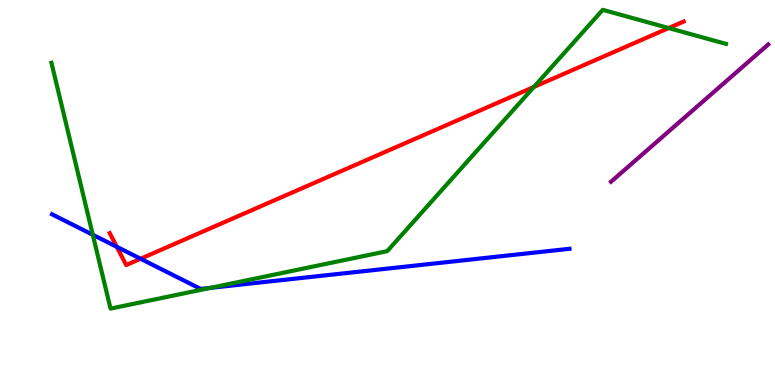[{'lines': ['blue', 'red'], 'intersections': [{'x': 1.51, 'y': 3.59}, {'x': 1.81, 'y': 3.28}]}, {'lines': ['green', 'red'], 'intersections': [{'x': 6.89, 'y': 7.74}, {'x': 8.63, 'y': 9.27}]}, {'lines': ['purple', 'red'], 'intersections': []}, {'lines': ['blue', 'green'], 'intersections': [{'x': 1.2, 'y': 3.9}, {'x': 2.72, 'y': 2.52}]}, {'lines': ['blue', 'purple'], 'intersections': []}, {'lines': ['green', 'purple'], 'intersections': []}]